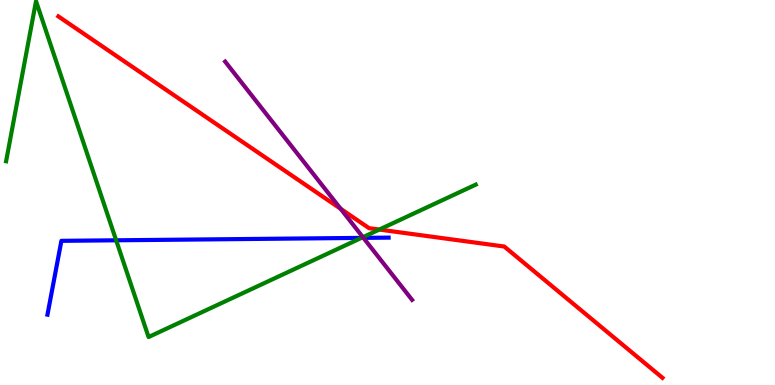[{'lines': ['blue', 'red'], 'intersections': []}, {'lines': ['green', 'red'], 'intersections': [{'x': 4.89, 'y': 4.04}]}, {'lines': ['purple', 'red'], 'intersections': [{'x': 4.4, 'y': 4.58}]}, {'lines': ['blue', 'green'], 'intersections': [{'x': 1.5, 'y': 3.76}, {'x': 4.66, 'y': 3.82}]}, {'lines': ['blue', 'purple'], 'intersections': [{'x': 4.69, 'y': 3.82}]}, {'lines': ['green', 'purple'], 'intersections': [{'x': 4.68, 'y': 3.84}]}]